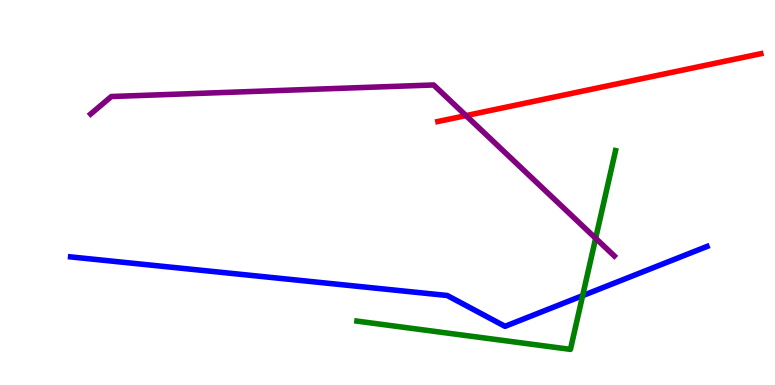[{'lines': ['blue', 'red'], 'intersections': []}, {'lines': ['green', 'red'], 'intersections': []}, {'lines': ['purple', 'red'], 'intersections': [{'x': 6.01, 'y': 7.0}]}, {'lines': ['blue', 'green'], 'intersections': [{'x': 7.52, 'y': 2.32}]}, {'lines': ['blue', 'purple'], 'intersections': []}, {'lines': ['green', 'purple'], 'intersections': [{'x': 7.69, 'y': 3.81}]}]